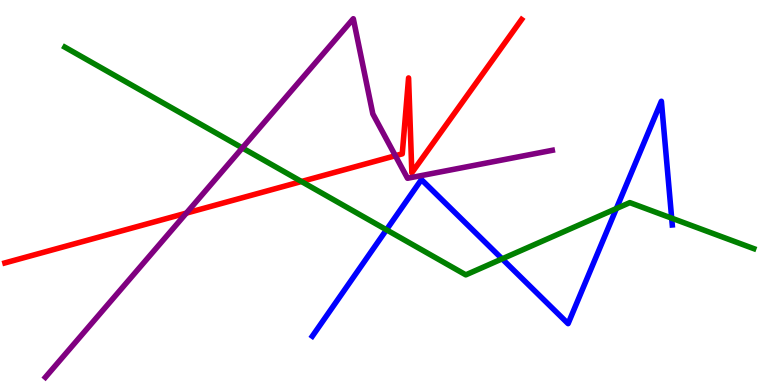[{'lines': ['blue', 'red'], 'intersections': []}, {'lines': ['green', 'red'], 'intersections': [{'x': 3.89, 'y': 5.29}]}, {'lines': ['purple', 'red'], 'intersections': [{'x': 2.4, 'y': 4.46}, {'x': 5.1, 'y': 5.96}]}, {'lines': ['blue', 'green'], 'intersections': [{'x': 4.99, 'y': 4.03}, {'x': 6.48, 'y': 3.28}, {'x': 7.95, 'y': 4.58}, {'x': 8.67, 'y': 4.33}]}, {'lines': ['blue', 'purple'], 'intersections': []}, {'lines': ['green', 'purple'], 'intersections': [{'x': 3.13, 'y': 6.16}]}]